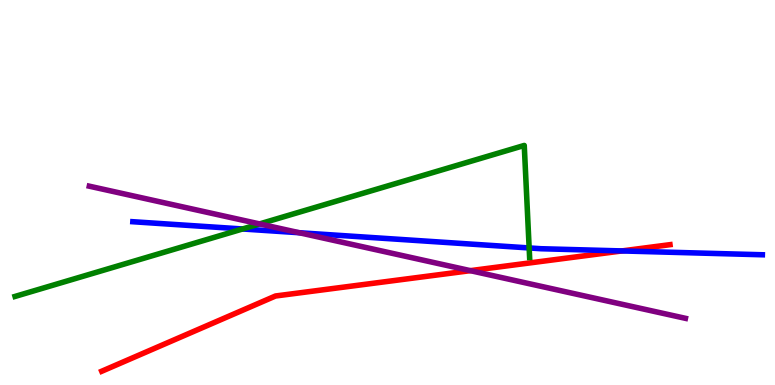[{'lines': ['blue', 'red'], 'intersections': [{'x': 8.02, 'y': 3.48}]}, {'lines': ['green', 'red'], 'intersections': []}, {'lines': ['purple', 'red'], 'intersections': [{'x': 6.07, 'y': 2.97}]}, {'lines': ['blue', 'green'], 'intersections': [{'x': 3.13, 'y': 4.05}, {'x': 6.83, 'y': 3.56}]}, {'lines': ['blue', 'purple'], 'intersections': [{'x': 3.86, 'y': 3.95}]}, {'lines': ['green', 'purple'], 'intersections': [{'x': 3.35, 'y': 4.18}]}]